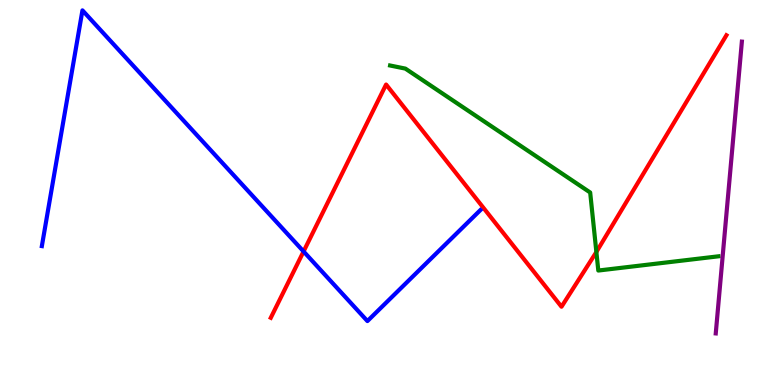[{'lines': ['blue', 'red'], 'intersections': [{'x': 3.92, 'y': 3.47}]}, {'lines': ['green', 'red'], 'intersections': [{'x': 7.7, 'y': 3.46}]}, {'lines': ['purple', 'red'], 'intersections': []}, {'lines': ['blue', 'green'], 'intersections': []}, {'lines': ['blue', 'purple'], 'intersections': []}, {'lines': ['green', 'purple'], 'intersections': []}]